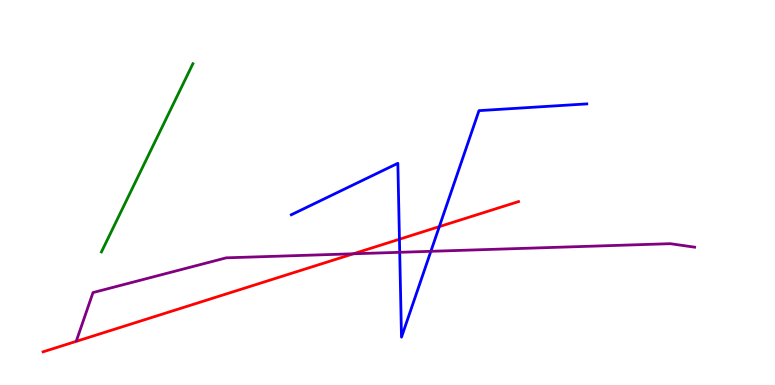[{'lines': ['blue', 'red'], 'intersections': [{'x': 5.15, 'y': 3.79}, {'x': 5.67, 'y': 4.11}]}, {'lines': ['green', 'red'], 'intersections': []}, {'lines': ['purple', 'red'], 'intersections': [{'x': 4.56, 'y': 3.41}]}, {'lines': ['blue', 'green'], 'intersections': []}, {'lines': ['blue', 'purple'], 'intersections': [{'x': 5.16, 'y': 3.45}, {'x': 5.56, 'y': 3.47}]}, {'lines': ['green', 'purple'], 'intersections': []}]